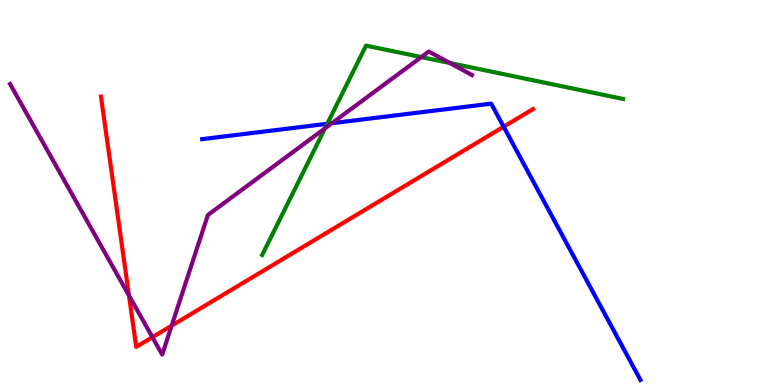[{'lines': ['blue', 'red'], 'intersections': [{'x': 6.5, 'y': 6.71}]}, {'lines': ['green', 'red'], 'intersections': []}, {'lines': ['purple', 'red'], 'intersections': [{'x': 1.66, 'y': 2.32}, {'x': 1.97, 'y': 1.24}, {'x': 2.21, 'y': 1.54}]}, {'lines': ['blue', 'green'], 'intersections': [{'x': 4.22, 'y': 6.78}]}, {'lines': ['blue', 'purple'], 'intersections': [{'x': 4.28, 'y': 6.8}]}, {'lines': ['green', 'purple'], 'intersections': [{'x': 4.19, 'y': 6.67}, {'x': 5.44, 'y': 8.52}, {'x': 5.81, 'y': 8.36}]}]